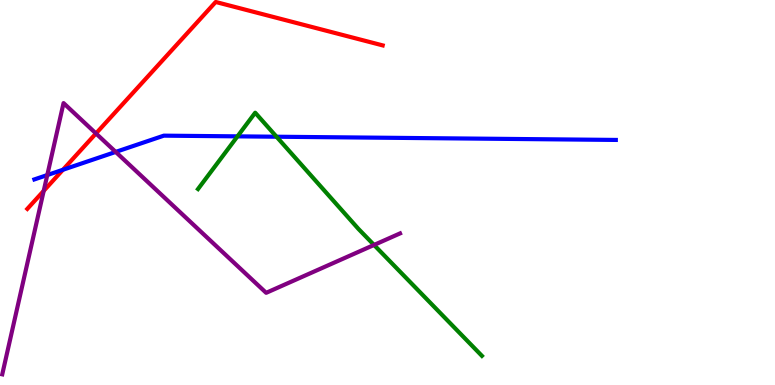[{'lines': ['blue', 'red'], 'intersections': [{'x': 0.812, 'y': 5.59}]}, {'lines': ['green', 'red'], 'intersections': []}, {'lines': ['purple', 'red'], 'intersections': [{'x': 0.564, 'y': 5.04}, {'x': 1.24, 'y': 6.53}]}, {'lines': ['blue', 'green'], 'intersections': [{'x': 3.06, 'y': 6.46}, {'x': 3.57, 'y': 6.45}]}, {'lines': ['blue', 'purple'], 'intersections': [{'x': 0.61, 'y': 5.45}, {'x': 1.49, 'y': 6.05}]}, {'lines': ['green', 'purple'], 'intersections': [{'x': 4.83, 'y': 3.64}]}]